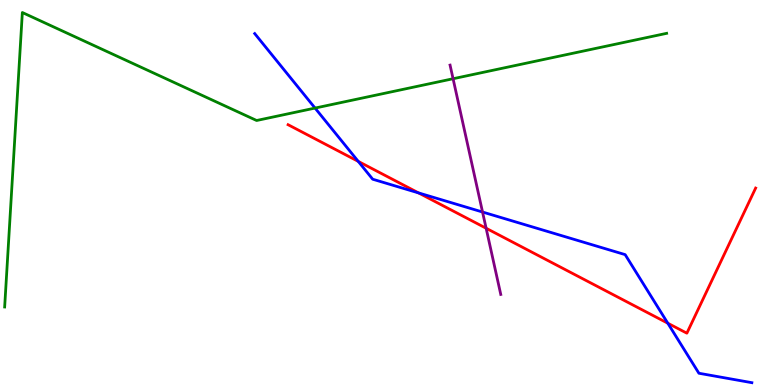[{'lines': ['blue', 'red'], 'intersections': [{'x': 4.62, 'y': 5.81}, {'x': 5.4, 'y': 4.99}, {'x': 8.62, 'y': 1.6}]}, {'lines': ['green', 'red'], 'intersections': []}, {'lines': ['purple', 'red'], 'intersections': [{'x': 6.27, 'y': 4.07}]}, {'lines': ['blue', 'green'], 'intersections': [{'x': 4.07, 'y': 7.19}]}, {'lines': ['blue', 'purple'], 'intersections': [{'x': 6.23, 'y': 4.49}]}, {'lines': ['green', 'purple'], 'intersections': [{'x': 5.85, 'y': 7.95}]}]